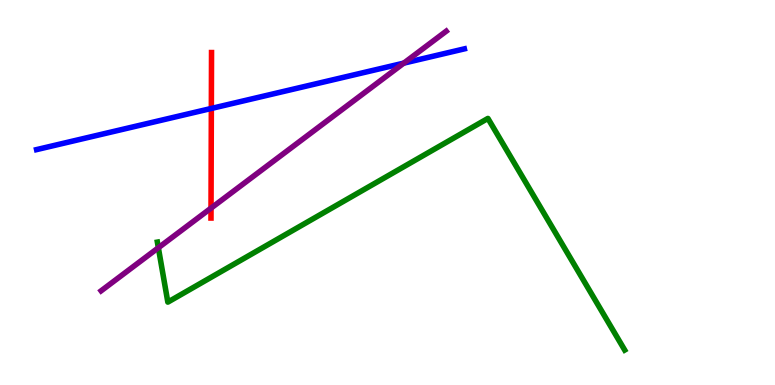[{'lines': ['blue', 'red'], 'intersections': [{'x': 2.73, 'y': 7.18}]}, {'lines': ['green', 'red'], 'intersections': []}, {'lines': ['purple', 'red'], 'intersections': [{'x': 2.72, 'y': 4.59}]}, {'lines': ['blue', 'green'], 'intersections': []}, {'lines': ['blue', 'purple'], 'intersections': [{'x': 5.21, 'y': 8.36}]}, {'lines': ['green', 'purple'], 'intersections': [{'x': 2.04, 'y': 3.56}]}]